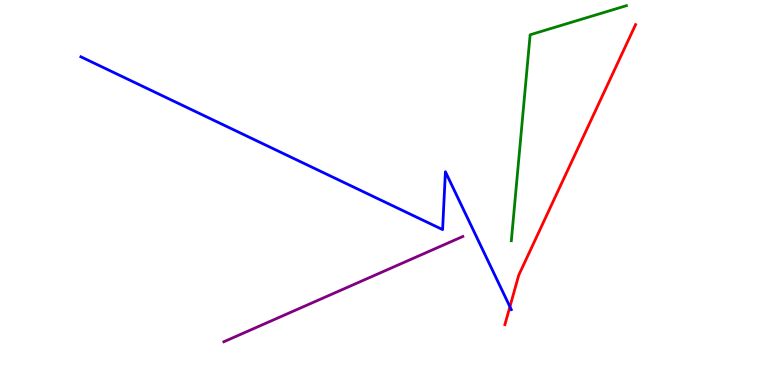[{'lines': ['blue', 'red'], 'intersections': [{'x': 6.58, 'y': 2.03}]}, {'lines': ['green', 'red'], 'intersections': []}, {'lines': ['purple', 'red'], 'intersections': []}, {'lines': ['blue', 'green'], 'intersections': []}, {'lines': ['blue', 'purple'], 'intersections': []}, {'lines': ['green', 'purple'], 'intersections': []}]